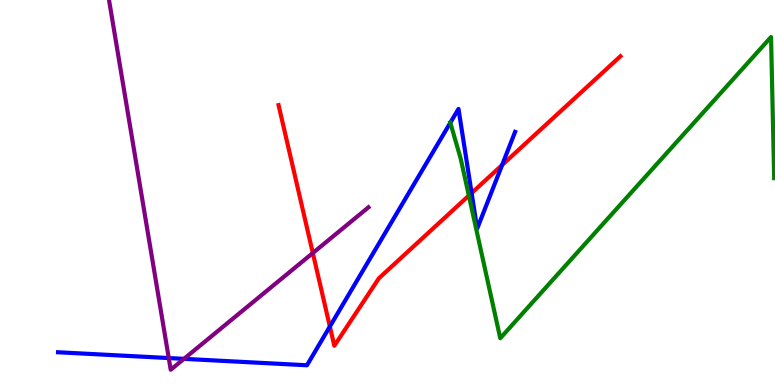[{'lines': ['blue', 'red'], 'intersections': [{'x': 4.26, 'y': 1.52}, {'x': 6.09, 'y': 4.99}, {'x': 6.48, 'y': 5.71}]}, {'lines': ['green', 'red'], 'intersections': [{'x': 6.05, 'y': 4.92}]}, {'lines': ['purple', 'red'], 'intersections': [{'x': 4.04, 'y': 3.43}]}, {'lines': ['blue', 'green'], 'intersections': [{'x': 5.81, 'y': 6.81}]}, {'lines': ['blue', 'purple'], 'intersections': [{'x': 2.18, 'y': 0.7}, {'x': 2.37, 'y': 0.679}]}, {'lines': ['green', 'purple'], 'intersections': []}]